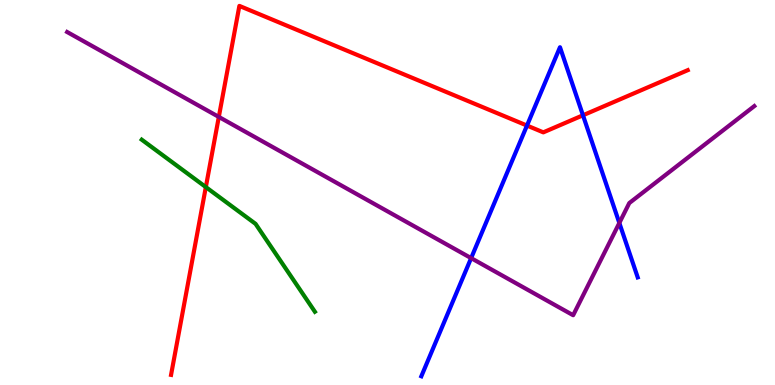[{'lines': ['blue', 'red'], 'intersections': [{'x': 6.8, 'y': 6.74}, {'x': 7.52, 'y': 7.01}]}, {'lines': ['green', 'red'], 'intersections': [{'x': 2.66, 'y': 5.14}]}, {'lines': ['purple', 'red'], 'intersections': [{'x': 2.82, 'y': 6.96}]}, {'lines': ['blue', 'green'], 'intersections': []}, {'lines': ['blue', 'purple'], 'intersections': [{'x': 6.08, 'y': 3.3}, {'x': 7.99, 'y': 4.21}]}, {'lines': ['green', 'purple'], 'intersections': []}]